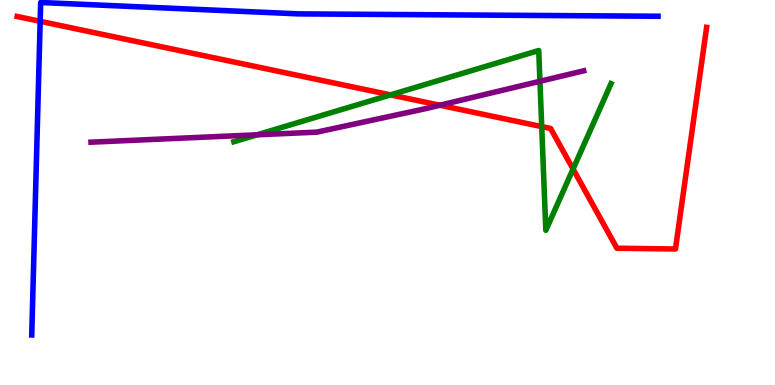[{'lines': ['blue', 'red'], 'intersections': [{'x': 0.518, 'y': 9.45}]}, {'lines': ['green', 'red'], 'intersections': [{'x': 5.04, 'y': 7.54}, {'x': 6.99, 'y': 6.71}, {'x': 7.39, 'y': 5.61}]}, {'lines': ['purple', 'red'], 'intersections': [{'x': 5.68, 'y': 7.27}]}, {'lines': ['blue', 'green'], 'intersections': []}, {'lines': ['blue', 'purple'], 'intersections': []}, {'lines': ['green', 'purple'], 'intersections': [{'x': 3.32, 'y': 6.5}, {'x': 6.97, 'y': 7.89}]}]